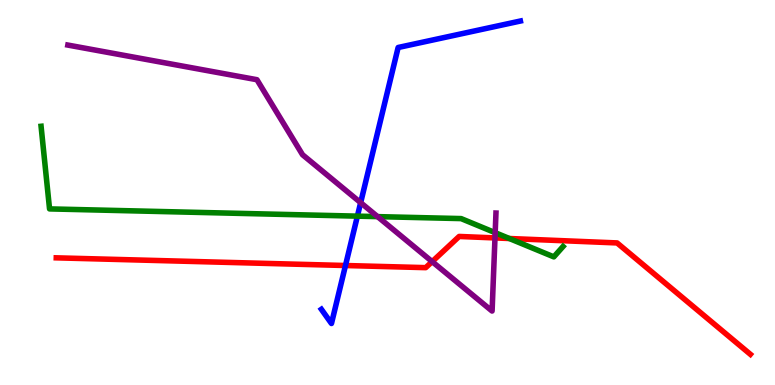[{'lines': ['blue', 'red'], 'intersections': [{'x': 4.46, 'y': 3.1}]}, {'lines': ['green', 'red'], 'intersections': [{'x': 6.57, 'y': 3.8}]}, {'lines': ['purple', 'red'], 'intersections': [{'x': 5.58, 'y': 3.2}, {'x': 6.39, 'y': 3.82}]}, {'lines': ['blue', 'green'], 'intersections': [{'x': 4.61, 'y': 4.39}]}, {'lines': ['blue', 'purple'], 'intersections': [{'x': 4.65, 'y': 4.74}]}, {'lines': ['green', 'purple'], 'intersections': [{'x': 4.87, 'y': 4.37}, {'x': 6.39, 'y': 3.96}]}]